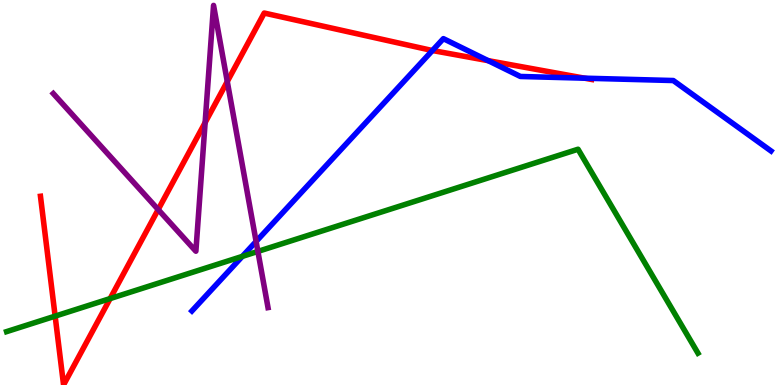[{'lines': ['blue', 'red'], 'intersections': [{'x': 5.58, 'y': 8.69}, {'x': 6.3, 'y': 8.42}, {'x': 7.54, 'y': 7.97}]}, {'lines': ['green', 'red'], 'intersections': [{'x': 0.711, 'y': 1.79}, {'x': 1.42, 'y': 2.24}]}, {'lines': ['purple', 'red'], 'intersections': [{'x': 2.04, 'y': 4.56}, {'x': 2.65, 'y': 6.82}, {'x': 2.93, 'y': 7.88}]}, {'lines': ['blue', 'green'], 'intersections': [{'x': 3.13, 'y': 3.34}]}, {'lines': ['blue', 'purple'], 'intersections': [{'x': 3.3, 'y': 3.73}]}, {'lines': ['green', 'purple'], 'intersections': [{'x': 3.33, 'y': 3.47}]}]